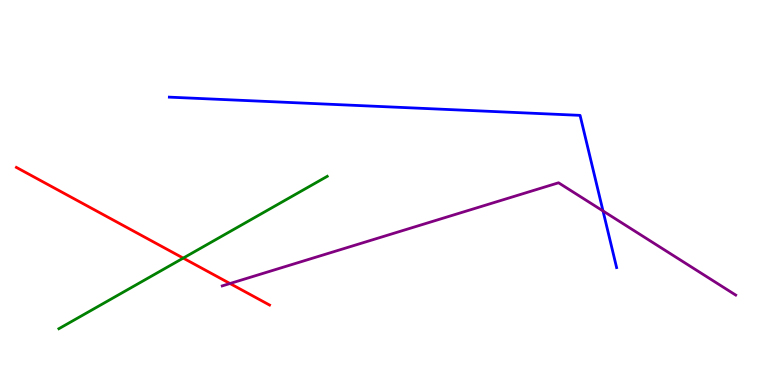[{'lines': ['blue', 'red'], 'intersections': []}, {'lines': ['green', 'red'], 'intersections': [{'x': 2.36, 'y': 3.3}]}, {'lines': ['purple', 'red'], 'intersections': [{'x': 2.97, 'y': 2.64}]}, {'lines': ['blue', 'green'], 'intersections': []}, {'lines': ['blue', 'purple'], 'intersections': [{'x': 7.78, 'y': 4.52}]}, {'lines': ['green', 'purple'], 'intersections': []}]